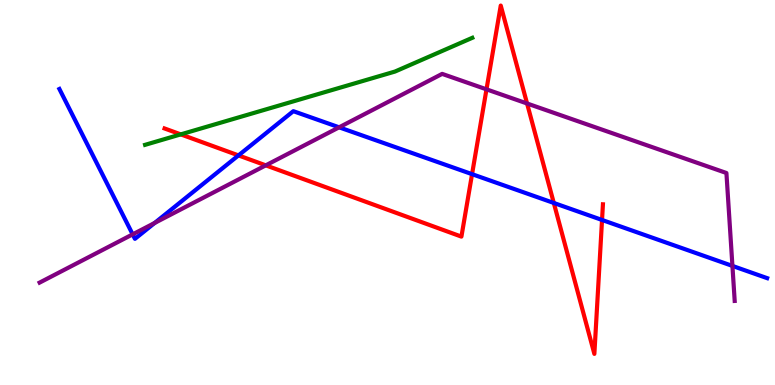[{'lines': ['blue', 'red'], 'intersections': [{'x': 3.08, 'y': 5.96}, {'x': 6.09, 'y': 5.48}, {'x': 7.15, 'y': 4.73}, {'x': 7.77, 'y': 4.29}]}, {'lines': ['green', 'red'], 'intersections': [{'x': 2.33, 'y': 6.51}]}, {'lines': ['purple', 'red'], 'intersections': [{'x': 3.43, 'y': 5.71}, {'x': 6.28, 'y': 7.68}, {'x': 6.8, 'y': 7.31}]}, {'lines': ['blue', 'green'], 'intersections': []}, {'lines': ['blue', 'purple'], 'intersections': [{'x': 1.71, 'y': 3.91}, {'x': 2.0, 'y': 4.21}, {'x': 4.38, 'y': 6.69}, {'x': 9.45, 'y': 3.09}]}, {'lines': ['green', 'purple'], 'intersections': []}]